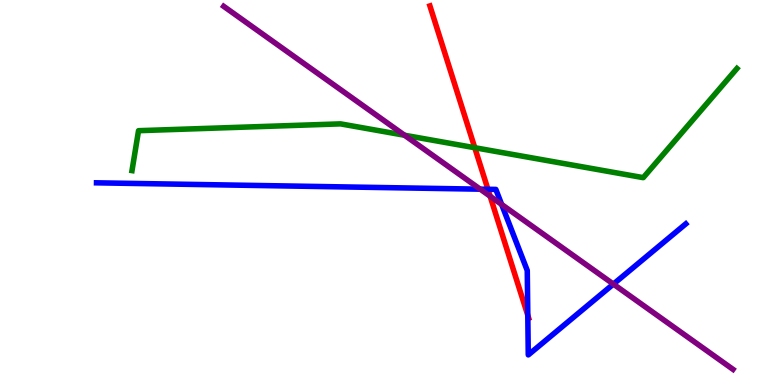[{'lines': ['blue', 'red'], 'intersections': [{'x': 6.3, 'y': 5.08}, {'x': 6.81, 'y': 1.81}]}, {'lines': ['green', 'red'], 'intersections': [{'x': 6.13, 'y': 6.16}]}, {'lines': ['purple', 'red'], 'intersections': [{'x': 6.32, 'y': 4.9}]}, {'lines': ['blue', 'green'], 'intersections': []}, {'lines': ['blue', 'purple'], 'intersections': [{'x': 6.2, 'y': 5.09}, {'x': 6.47, 'y': 4.69}, {'x': 7.91, 'y': 2.62}]}, {'lines': ['green', 'purple'], 'intersections': [{'x': 5.22, 'y': 6.49}]}]